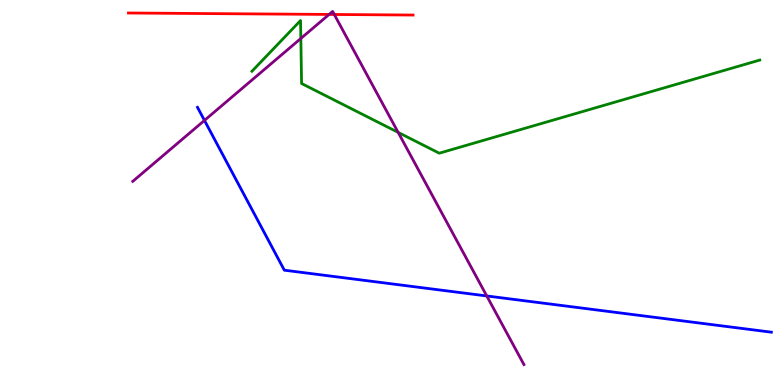[{'lines': ['blue', 'red'], 'intersections': []}, {'lines': ['green', 'red'], 'intersections': []}, {'lines': ['purple', 'red'], 'intersections': [{'x': 4.25, 'y': 9.62}, {'x': 4.31, 'y': 9.62}]}, {'lines': ['blue', 'green'], 'intersections': []}, {'lines': ['blue', 'purple'], 'intersections': [{'x': 2.64, 'y': 6.87}, {'x': 6.28, 'y': 2.31}]}, {'lines': ['green', 'purple'], 'intersections': [{'x': 3.88, 'y': 9.0}, {'x': 5.14, 'y': 6.56}]}]